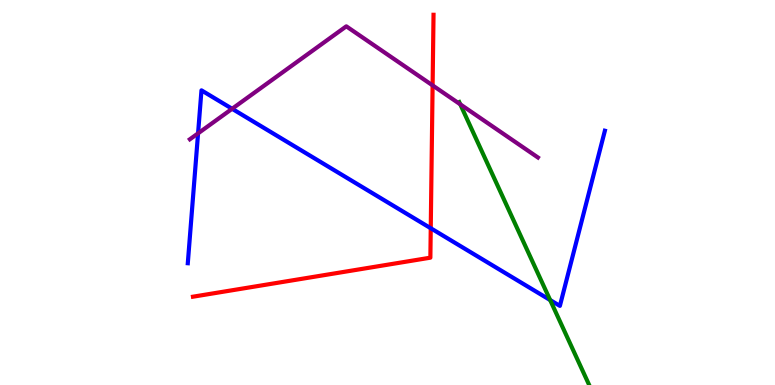[{'lines': ['blue', 'red'], 'intersections': [{'x': 5.56, 'y': 4.07}]}, {'lines': ['green', 'red'], 'intersections': []}, {'lines': ['purple', 'red'], 'intersections': [{'x': 5.58, 'y': 7.78}]}, {'lines': ['blue', 'green'], 'intersections': [{'x': 7.1, 'y': 2.21}]}, {'lines': ['blue', 'purple'], 'intersections': [{'x': 2.56, 'y': 6.54}, {'x': 2.99, 'y': 7.17}]}, {'lines': ['green', 'purple'], 'intersections': [{'x': 5.94, 'y': 7.29}]}]